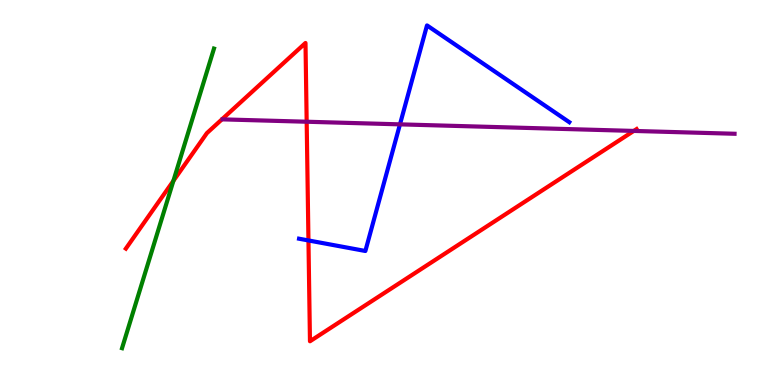[{'lines': ['blue', 'red'], 'intersections': [{'x': 3.98, 'y': 3.75}]}, {'lines': ['green', 'red'], 'intersections': [{'x': 2.24, 'y': 5.3}]}, {'lines': ['purple', 'red'], 'intersections': [{'x': 3.96, 'y': 6.84}, {'x': 8.18, 'y': 6.6}]}, {'lines': ['blue', 'green'], 'intersections': []}, {'lines': ['blue', 'purple'], 'intersections': [{'x': 5.16, 'y': 6.77}]}, {'lines': ['green', 'purple'], 'intersections': []}]